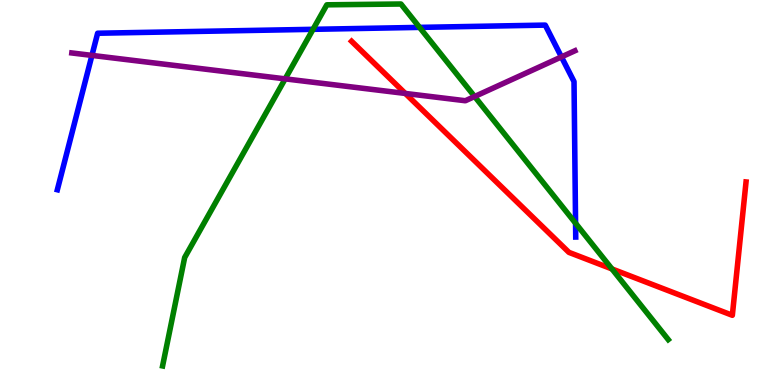[{'lines': ['blue', 'red'], 'intersections': []}, {'lines': ['green', 'red'], 'intersections': [{'x': 7.9, 'y': 3.01}]}, {'lines': ['purple', 'red'], 'intersections': [{'x': 5.23, 'y': 7.57}]}, {'lines': ['blue', 'green'], 'intersections': [{'x': 4.04, 'y': 9.24}, {'x': 5.41, 'y': 9.29}, {'x': 7.43, 'y': 4.2}]}, {'lines': ['blue', 'purple'], 'intersections': [{'x': 1.19, 'y': 8.56}, {'x': 7.24, 'y': 8.52}]}, {'lines': ['green', 'purple'], 'intersections': [{'x': 3.68, 'y': 7.95}, {'x': 6.12, 'y': 7.49}]}]